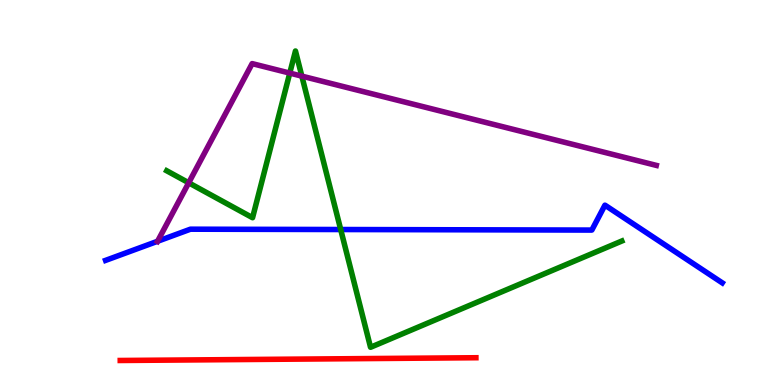[{'lines': ['blue', 'red'], 'intersections': []}, {'lines': ['green', 'red'], 'intersections': []}, {'lines': ['purple', 'red'], 'intersections': []}, {'lines': ['blue', 'green'], 'intersections': [{'x': 4.4, 'y': 4.04}]}, {'lines': ['blue', 'purple'], 'intersections': [{'x': 2.03, 'y': 3.73}]}, {'lines': ['green', 'purple'], 'intersections': [{'x': 2.43, 'y': 5.25}, {'x': 3.74, 'y': 8.1}, {'x': 3.89, 'y': 8.02}]}]